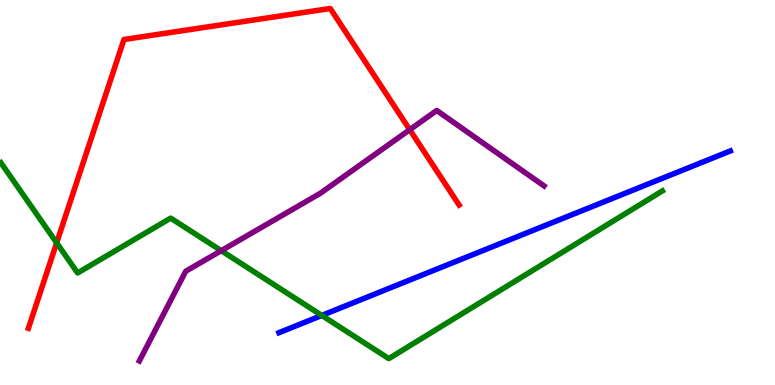[{'lines': ['blue', 'red'], 'intersections': []}, {'lines': ['green', 'red'], 'intersections': [{'x': 0.731, 'y': 3.69}]}, {'lines': ['purple', 'red'], 'intersections': [{'x': 5.29, 'y': 6.63}]}, {'lines': ['blue', 'green'], 'intersections': [{'x': 4.15, 'y': 1.81}]}, {'lines': ['blue', 'purple'], 'intersections': []}, {'lines': ['green', 'purple'], 'intersections': [{'x': 2.85, 'y': 3.49}]}]